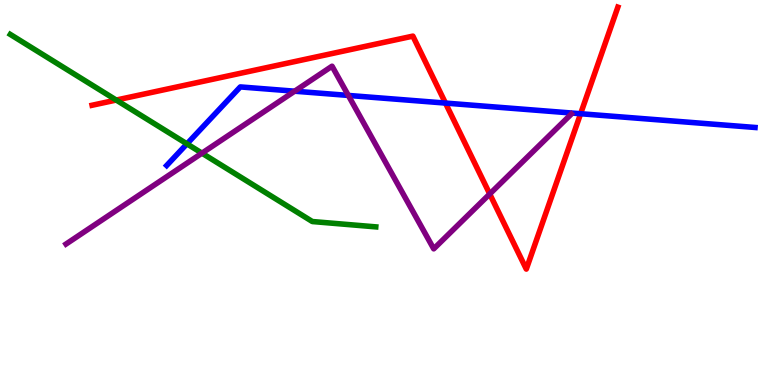[{'lines': ['blue', 'red'], 'intersections': [{'x': 5.75, 'y': 7.32}, {'x': 7.49, 'y': 7.05}]}, {'lines': ['green', 'red'], 'intersections': [{'x': 1.5, 'y': 7.4}]}, {'lines': ['purple', 'red'], 'intersections': [{'x': 6.32, 'y': 4.96}]}, {'lines': ['blue', 'green'], 'intersections': [{'x': 2.41, 'y': 6.26}]}, {'lines': ['blue', 'purple'], 'intersections': [{'x': 3.8, 'y': 7.63}, {'x': 4.49, 'y': 7.52}]}, {'lines': ['green', 'purple'], 'intersections': [{'x': 2.61, 'y': 6.02}]}]